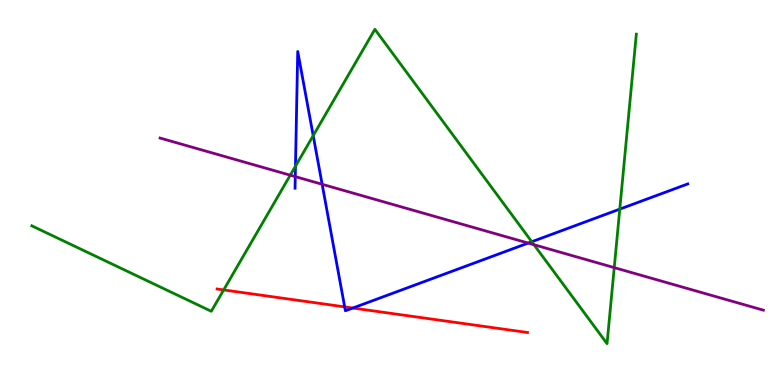[{'lines': ['blue', 'red'], 'intersections': [{'x': 4.45, 'y': 2.03}, {'x': 4.55, 'y': 2.0}]}, {'lines': ['green', 'red'], 'intersections': [{'x': 2.89, 'y': 2.47}]}, {'lines': ['purple', 'red'], 'intersections': []}, {'lines': ['blue', 'green'], 'intersections': [{'x': 3.81, 'y': 5.68}, {'x': 4.04, 'y': 6.48}, {'x': 6.86, 'y': 3.72}, {'x': 8.0, 'y': 4.57}]}, {'lines': ['blue', 'purple'], 'intersections': [{'x': 3.81, 'y': 5.41}, {'x': 4.16, 'y': 5.21}, {'x': 6.82, 'y': 3.69}]}, {'lines': ['green', 'purple'], 'intersections': [{'x': 3.75, 'y': 5.45}, {'x': 6.89, 'y': 3.64}, {'x': 7.93, 'y': 3.05}]}]